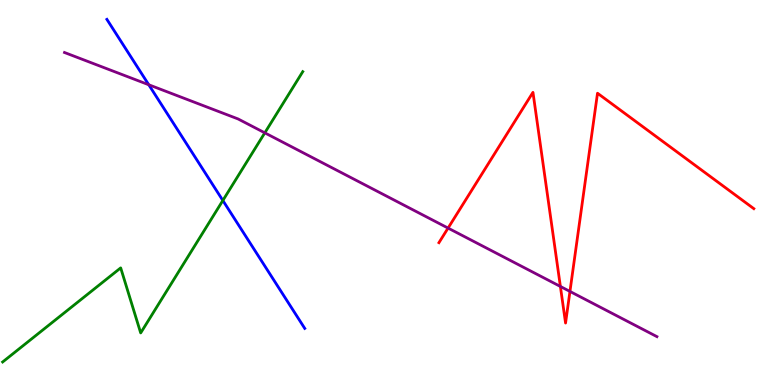[{'lines': ['blue', 'red'], 'intersections': []}, {'lines': ['green', 'red'], 'intersections': []}, {'lines': ['purple', 'red'], 'intersections': [{'x': 5.78, 'y': 4.08}, {'x': 7.23, 'y': 2.56}, {'x': 7.35, 'y': 2.43}]}, {'lines': ['blue', 'green'], 'intersections': [{'x': 2.88, 'y': 4.79}]}, {'lines': ['blue', 'purple'], 'intersections': [{'x': 1.92, 'y': 7.8}]}, {'lines': ['green', 'purple'], 'intersections': [{'x': 3.42, 'y': 6.55}]}]